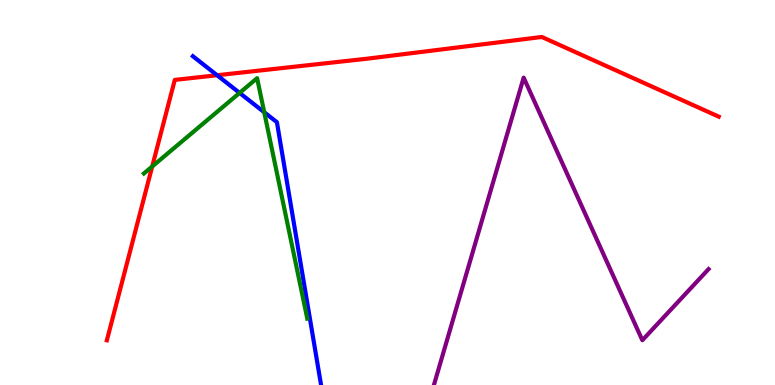[{'lines': ['blue', 'red'], 'intersections': [{'x': 2.8, 'y': 8.05}]}, {'lines': ['green', 'red'], 'intersections': [{'x': 1.96, 'y': 5.68}]}, {'lines': ['purple', 'red'], 'intersections': []}, {'lines': ['blue', 'green'], 'intersections': [{'x': 3.09, 'y': 7.59}, {'x': 3.41, 'y': 7.08}]}, {'lines': ['blue', 'purple'], 'intersections': []}, {'lines': ['green', 'purple'], 'intersections': []}]